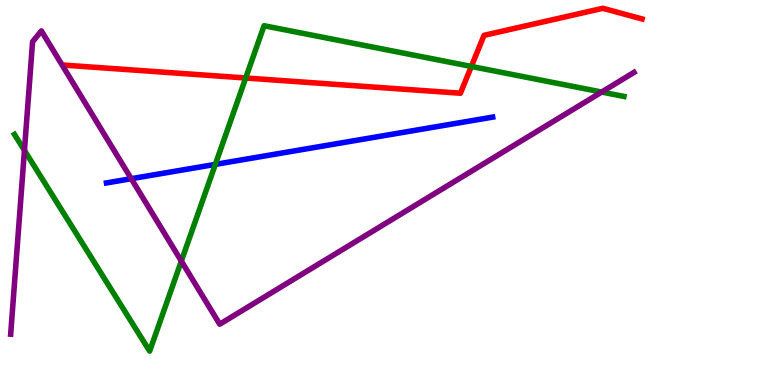[{'lines': ['blue', 'red'], 'intersections': []}, {'lines': ['green', 'red'], 'intersections': [{'x': 3.17, 'y': 7.97}, {'x': 6.08, 'y': 8.27}]}, {'lines': ['purple', 'red'], 'intersections': []}, {'lines': ['blue', 'green'], 'intersections': [{'x': 2.78, 'y': 5.73}]}, {'lines': ['blue', 'purple'], 'intersections': [{'x': 1.69, 'y': 5.36}]}, {'lines': ['green', 'purple'], 'intersections': [{'x': 0.315, 'y': 6.09}, {'x': 2.34, 'y': 3.22}, {'x': 7.76, 'y': 7.61}]}]